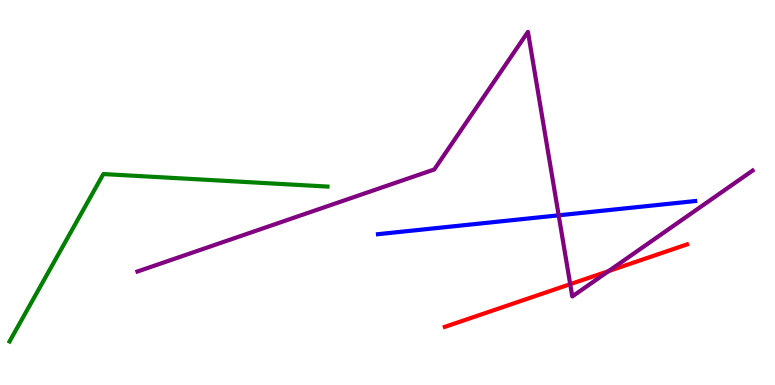[{'lines': ['blue', 'red'], 'intersections': []}, {'lines': ['green', 'red'], 'intersections': []}, {'lines': ['purple', 'red'], 'intersections': [{'x': 7.36, 'y': 2.62}, {'x': 7.85, 'y': 2.96}]}, {'lines': ['blue', 'green'], 'intersections': []}, {'lines': ['blue', 'purple'], 'intersections': [{'x': 7.21, 'y': 4.41}]}, {'lines': ['green', 'purple'], 'intersections': []}]